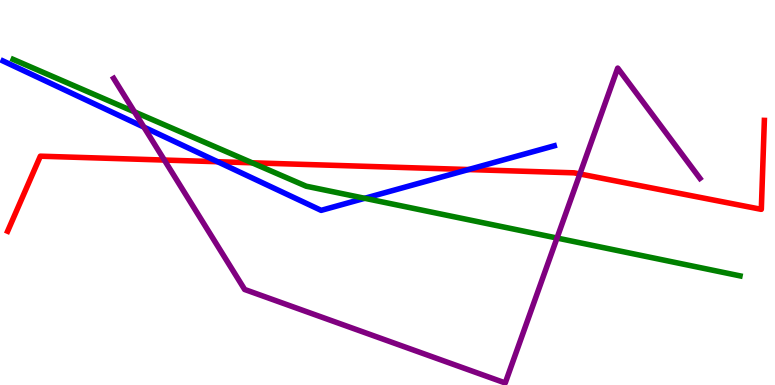[{'lines': ['blue', 'red'], 'intersections': [{'x': 2.81, 'y': 5.8}, {'x': 6.05, 'y': 5.6}]}, {'lines': ['green', 'red'], 'intersections': [{'x': 3.25, 'y': 5.77}]}, {'lines': ['purple', 'red'], 'intersections': [{'x': 2.12, 'y': 5.84}, {'x': 7.48, 'y': 5.48}]}, {'lines': ['blue', 'green'], 'intersections': [{'x': 4.71, 'y': 4.85}]}, {'lines': ['blue', 'purple'], 'intersections': [{'x': 1.86, 'y': 6.7}]}, {'lines': ['green', 'purple'], 'intersections': [{'x': 1.74, 'y': 7.09}, {'x': 7.19, 'y': 3.82}]}]